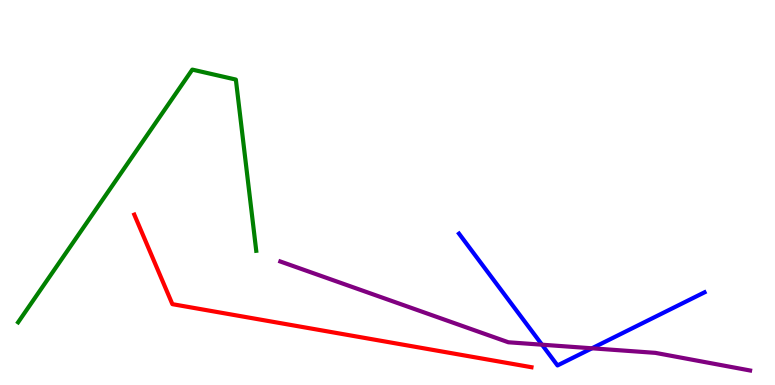[{'lines': ['blue', 'red'], 'intersections': []}, {'lines': ['green', 'red'], 'intersections': []}, {'lines': ['purple', 'red'], 'intersections': []}, {'lines': ['blue', 'green'], 'intersections': []}, {'lines': ['blue', 'purple'], 'intersections': [{'x': 6.99, 'y': 1.05}, {'x': 7.64, 'y': 0.953}]}, {'lines': ['green', 'purple'], 'intersections': []}]